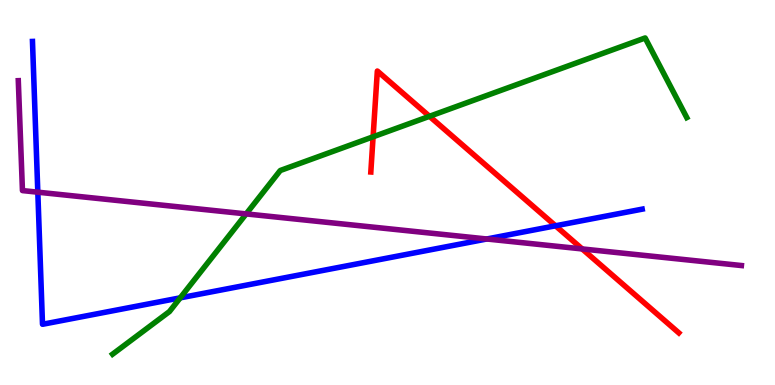[{'lines': ['blue', 'red'], 'intersections': [{'x': 7.17, 'y': 4.14}]}, {'lines': ['green', 'red'], 'intersections': [{'x': 4.81, 'y': 6.45}, {'x': 5.54, 'y': 6.98}]}, {'lines': ['purple', 'red'], 'intersections': [{'x': 7.51, 'y': 3.53}]}, {'lines': ['blue', 'green'], 'intersections': [{'x': 2.33, 'y': 2.26}]}, {'lines': ['blue', 'purple'], 'intersections': [{'x': 0.488, 'y': 5.01}, {'x': 6.28, 'y': 3.79}]}, {'lines': ['green', 'purple'], 'intersections': [{'x': 3.18, 'y': 4.44}]}]